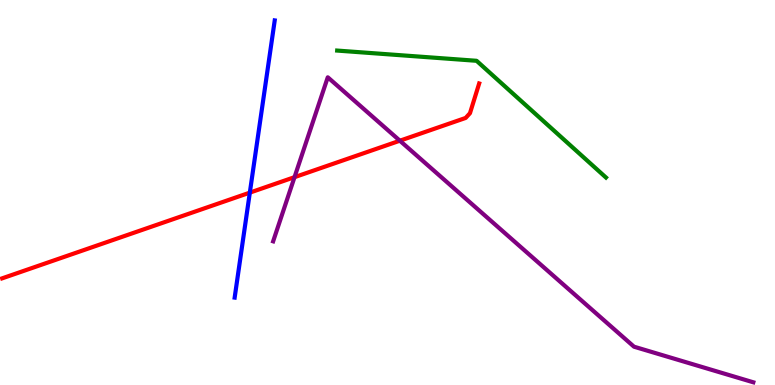[{'lines': ['blue', 'red'], 'intersections': [{'x': 3.22, 'y': 5.0}]}, {'lines': ['green', 'red'], 'intersections': []}, {'lines': ['purple', 'red'], 'intersections': [{'x': 3.8, 'y': 5.4}, {'x': 5.16, 'y': 6.35}]}, {'lines': ['blue', 'green'], 'intersections': []}, {'lines': ['blue', 'purple'], 'intersections': []}, {'lines': ['green', 'purple'], 'intersections': []}]